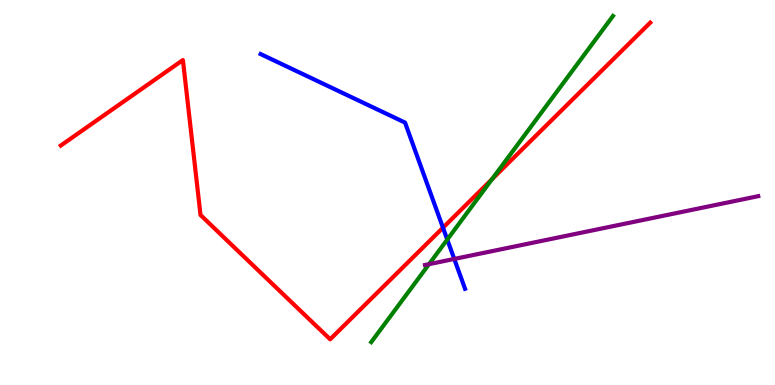[{'lines': ['blue', 'red'], 'intersections': [{'x': 5.72, 'y': 4.09}]}, {'lines': ['green', 'red'], 'intersections': [{'x': 6.35, 'y': 5.35}]}, {'lines': ['purple', 'red'], 'intersections': []}, {'lines': ['blue', 'green'], 'intersections': [{'x': 5.77, 'y': 3.78}]}, {'lines': ['blue', 'purple'], 'intersections': [{'x': 5.86, 'y': 3.27}]}, {'lines': ['green', 'purple'], 'intersections': [{'x': 5.54, 'y': 3.14}]}]